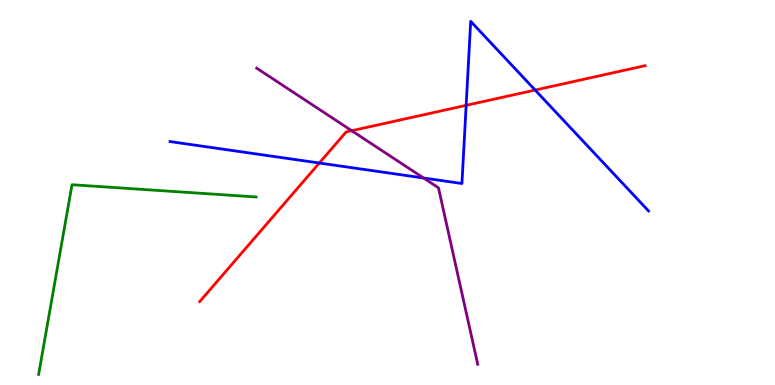[{'lines': ['blue', 'red'], 'intersections': [{'x': 4.12, 'y': 5.77}, {'x': 6.01, 'y': 7.26}, {'x': 6.91, 'y': 7.66}]}, {'lines': ['green', 'red'], 'intersections': []}, {'lines': ['purple', 'red'], 'intersections': [{'x': 4.54, 'y': 6.6}]}, {'lines': ['blue', 'green'], 'intersections': []}, {'lines': ['blue', 'purple'], 'intersections': [{'x': 5.47, 'y': 5.38}]}, {'lines': ['green', 'purple'], 'intersections': []}]